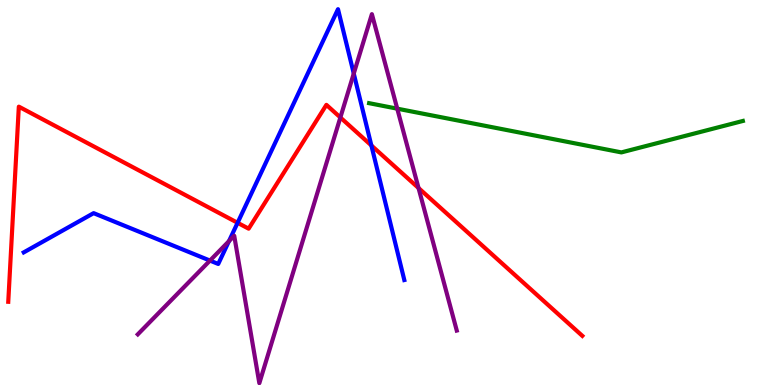[{'lines': ['blue', 'red'], 'intersections': [{'x': 3.07, 'y': 4.21}, {'x': 4.79, 'y': 6.22}]}, {'lines': ['green', 'red'], 'intersections': []}, {'lines': ['purple', 'red'], 'intersections': [{'x': 4.39, 'y': 6.95}, {'x': 5.4, 'y': 5.12}]}, {'lines': ['blue', 'green'], 'intersections': []}, {'lines': ['blue', 'purple'], 'intersections': [{'x': 2.71, 'y': 3.23}, {'x': 2.95, 'y': 3.74}, {'x': 4.56, 'y': 8.09}]}, {'lines': ['green', 'purple'], 'intersections': [{'x': 5.13, 'y': 7.18}]}]